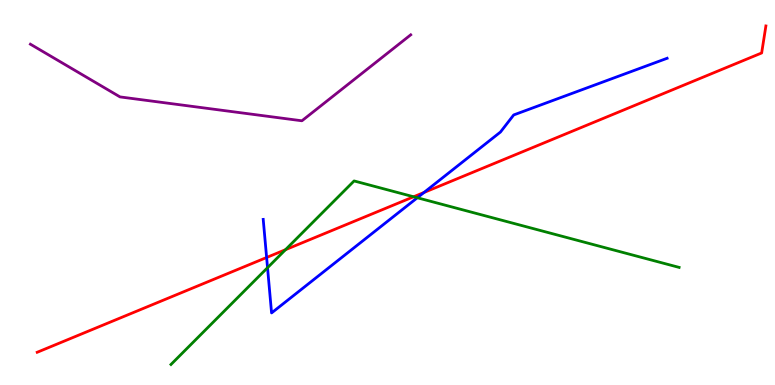[{'lines': ['blue', 'red'], 'intersections': [{'x': 3.44, 'y': 3.31}, {'x': 5.47, 'y': 5.0}]}, {'lines': ['green', 'red'], 'intersections': [{'x': 3.68, 'y': 3.51}, {'x': 5.34, 'y': 4.89}]}, {'lines': ['purple', 'red'], 'intersections': []}, {'lines': ['blue', 'green'], 'intersections': [{'x': 3.45, 'y': 3.05}, {'x': 5.38, 'y': 4.86}]}, {'lines': ['blue', 'purple'], 'intersections': []}, {'lines': ['green', 'purple'], 'intersections': []}]